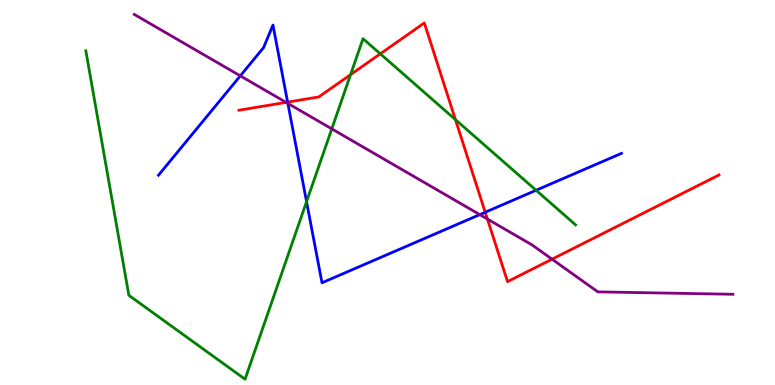[{'lines': ['blue', 'red'], 'intersections': [{'x': 3.71, 'y': 7.35}, {'x': 6.26, 'y': 4.49}]}, {'lines': ['green', 'red'], 'intersections': [{'x': 4.52, 'y': 8.06}, {'x': 4.91, 'y': 8.6}, {'x': 5.88, 'y': 6.89}]}, {'lines': ['purple', 'red'], 'intersections': [{'x': 3.69, 'y': 7.34}, {'x': 6.29, 'y': 4.31}, {'x': 7.12, 'y': 3.27}]}, {'lines': ['blue', 'green'], 'intersections': [{'x': 3.96, 'y': 4.76}, {'x': 6.92, 'y': 5.06}]}, {'lines': ['blue', 'purple'], 'intersections': [{'x': 3.1, 'y': 8.03}, {'x': 3.71, 'y': 7.31}, {'x': 6.19, 'y': 4.43}]}, {'lines': ['green', 'purple'], 'intersections': [{'x': 4.28, 'y': 6.65}]}]